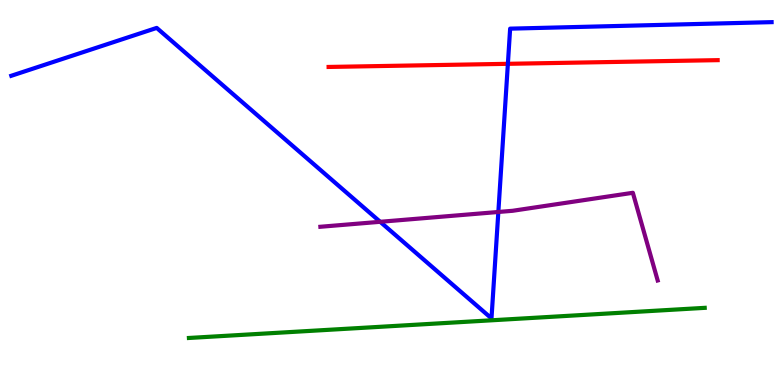[{'lines': ['blue', 'red'], 'intersections': [{'x': 6.55, 'y': 8.34}]}, {'lines': ['green', 'red'], 'intersections': []}, {'lines': ['purple', 'red'], 'intersections': []}, {'lines': ['blue', 'green'], 'intersections': []}, {'lines': ['blue', 'purple'], 'intersections': [{'x': 4.91, 'y': 4.24}, {'x': 6.43, 'y': 4.49}]}, {'lines': ['green', 'purple'], 'intersections': []}]